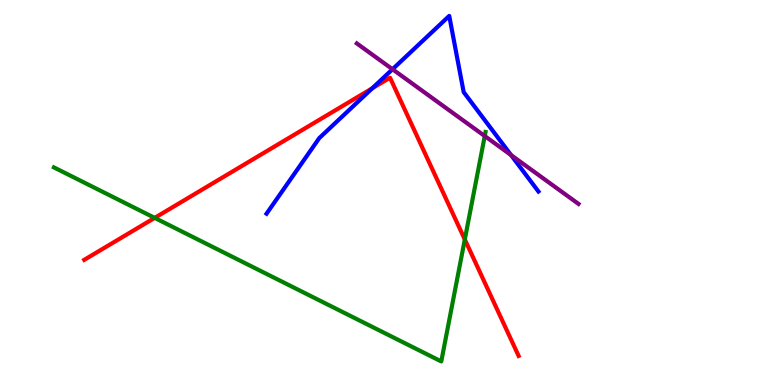[{'lines': ['blue', 'red'], 'intersections': [{'x': 4.8, 'y': 7.71}]}, {'lines': ['green', 'red'], 'intersections': [{'x': 2.0, 'y': 4.34}, {'x': 6.0, 'y': 3.78}]}, {'lines': ['purple', 'red'], 'intersections': []}, {'lines': ['blue', 'green'], 'intersections': []}, {'lines': ['blue', 'purple'], 'intersections': [{'x': 5.06, 'y': 8.2}, {'x': 6.59, 'y': 5.97}]}, {'lines': ['green', 'purple'], 'intersections': [{'x': 6.25, 'y': 6.47}]}]